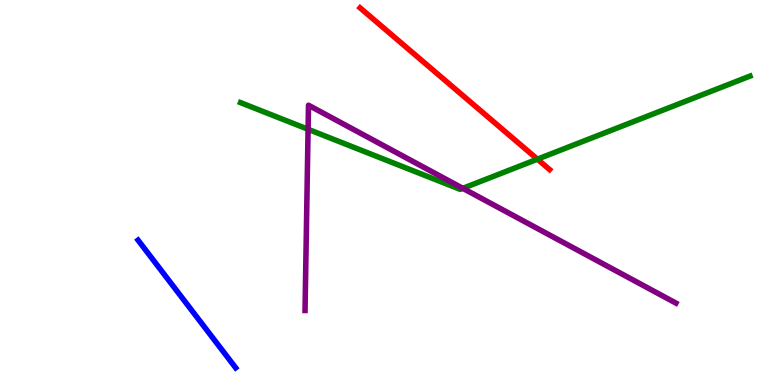[{'lines': ['blue', 'red'], 'intersections': []}, {'lines': ['green', 'red'], 'intersections': [{'x': 6.93, 'y': 5.87}]}, {'lines': ['purple', 'red'], 'intersections': []}, {'lines': ['blue', 'green'], 'intersections': []}, {'lines': ['blue', 'purple'], 'intersections': []}, {'lines': ['green', 'purple'], 'intersections': [{'x': 3.98, 'y': 6.64}, {'x': 5.97, 'y': 5.11}]}]